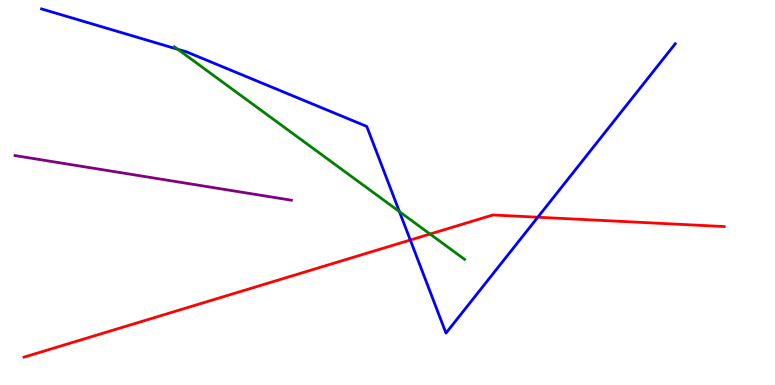[{'lines': ['blue', 'red'], 'intersections': [{'x': 5.29, 'y': 3.77}, {'x': 6.94, 'y': 4.36}]}, {'lines': ['green', 'red'], 'intersections': [{'x': 5.55, 'y': 3.92}]}, {'lines': ['purple', 'red'], 'intersections': []}, {'lines': ['blue', 'green'], 'intersections': [{'x': 2.29, 'y': 8.72}, {'x': 5.15, 'y': 4.5}]}, {'lines': ['blue', 'purple'], 'intersections': []}, {'lines': ['green', 'purple'], 'intersections': []}]